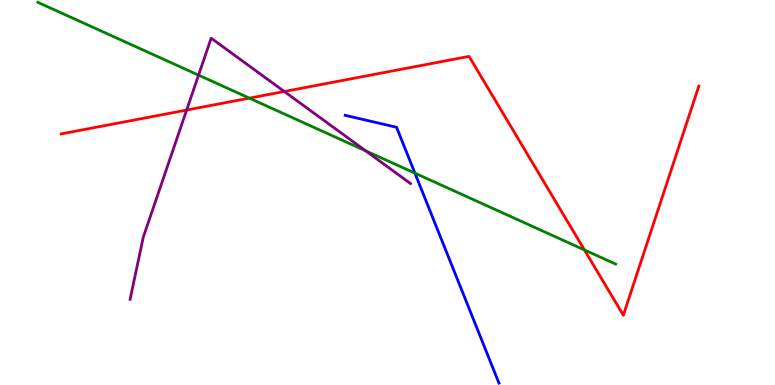[{'lines': ['blue', 'red'], 'intersections': []}, {'lines': ['green', 'red'], 'intersections': [{'x': 3.22, 'y': 7.45}, {'x': 7.54, 'y': 3.51}]}, {'lines': ['purple', 'red'], 'intersections': [{'x': 2.41, 'y': 7.14}, {'x': 3.67, 'y': 7.62}]}, {'lines': ['blue', 'green'], 'intersections': [{'x': 5.35, 'y': 5.5}]}, {'lines': ['blue', 'purple'], 'intersections': []}, {'lines': ['green', 'purple'], 'intersections': [{'x': 2.56, 'y': 8.05}, {'x': 4.72, 'y': 6.08}]}]